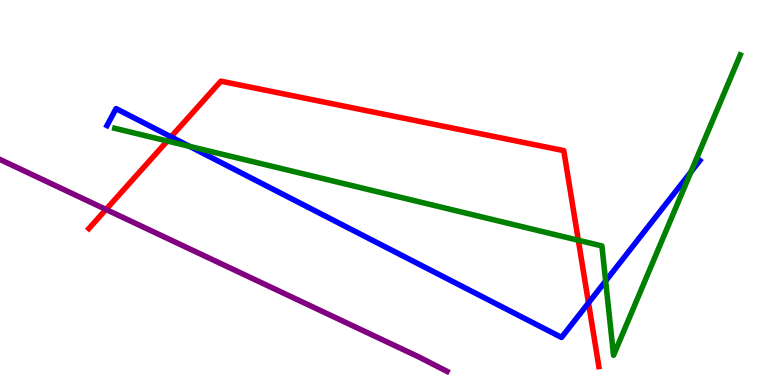[{'lines': ['blue', 'red'], 'intersections': [{'x': 2.21, 'y': 6.45}, {'x': 7.59, 'y': 2.13}]}, {'lines': ['green', 'red'], 'intersections': [{'x': 2.16, 'y': 6.34}, {'x': 7.46, 'y': 3.76}]}, {'lines': ['purple', 'red'], 'intersections': [{'x': 1.37, 'y': 4.56}]}, {'lines': ['blue', 'green'], 'intersections': [{'x': 2.45, 'y': 6.2}, {'x': 7.81, 'y': 2.7}, {'x': 8.91, 'y': 5.53}]}, {'lines': ['blue', 'purple'], 'intersections': []}, {'lines': ['green', 'purple'], 'intersections': []}]